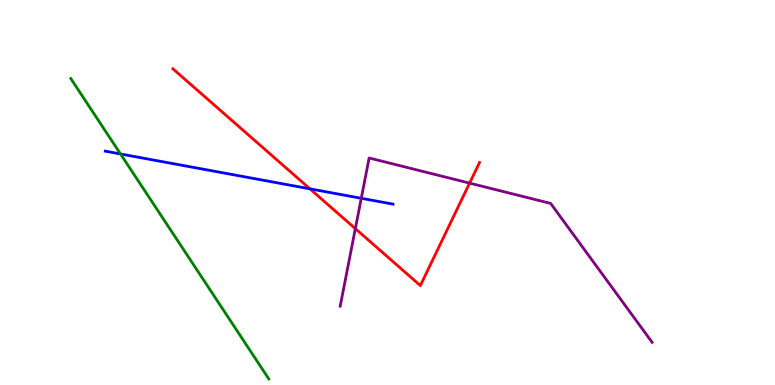[{'lines': ['blue', 'red'], 'intersections': [{'x': 4.0, 'y': 5.1}]}, {'lines': ['green', 'red'], 'intersections': []}, {'lines': ['purple', 'red'], 'intersections': [{'x': 4.59, 'y': 4.06}, {'x': 6.06, 'y': 5.24}]}, {'lines': ['blue', 'green'], 'intersections': [{'x': 1.55, 'y': 6.0}]}, {'lines': ['blue', 'purple'], 'intersections': [{'x': 4.66, 'y': 4.85}]}, {'lines': ['green', 'purple'], 'intersections': []}]